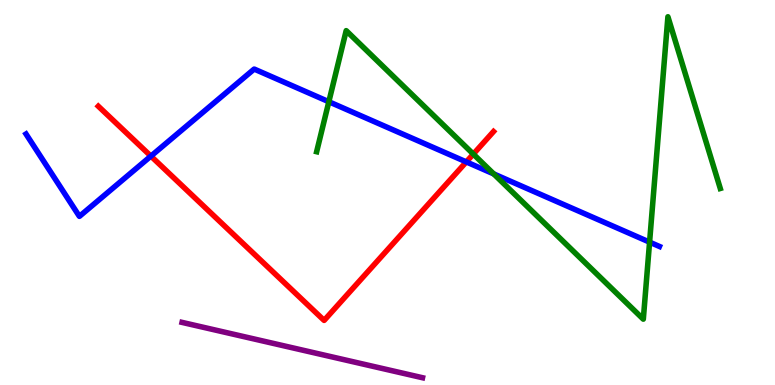[{'lines': ['blue', 'red'], 'intersections': [{'x': 1.95, 'y': 5.94}, {'x': 6.02, 'y': 5.79}]}, {'lines': ['green', 'red'], 'intersections': [{'x': 6.11, 'y': 6.0}]}, {'lines': ['purple', 'red'], 'intersections': []}, {'lines': ['blue', 'green'], 'intersections': [{'x': 4.24, 'y': 7.36}, {'x': 6.37, 'y': 5.48}, {'x': 8.38, 'y': 3.71}]}, {'lines': ['blue', 'purple'], 'intersections': []}, {'lines': ['green', 'purple'], 'intersections': []}]